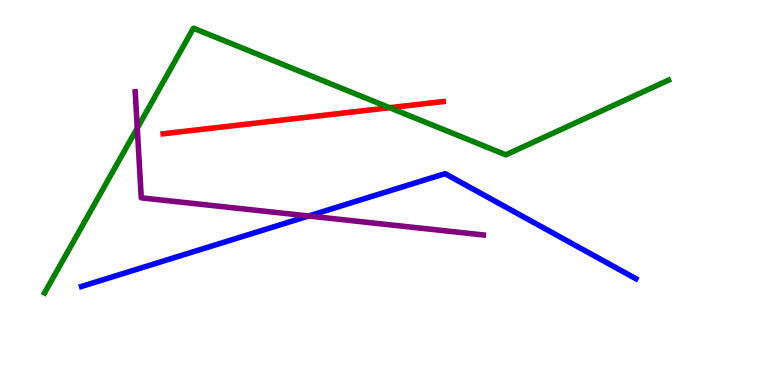[{'lines': ['blue', 'red'], 'intersections': []}, {'lines': ['green', 'red'], 'intersections': [{'x': 5.03, 'y': 7.2}]}, {'lines': ['purple', 'red'], 'intersections': []}, {'lines': ['blue', 'green'], 'intersections': []}, {'lines': ['blue', 'purple'], 'intersections': [{'x': 3.98, 'y': 4.39}]}, {'lines': ['green', 'purple'], 'intersections': [{'x': 1.77, 'y': 6.67}]}]